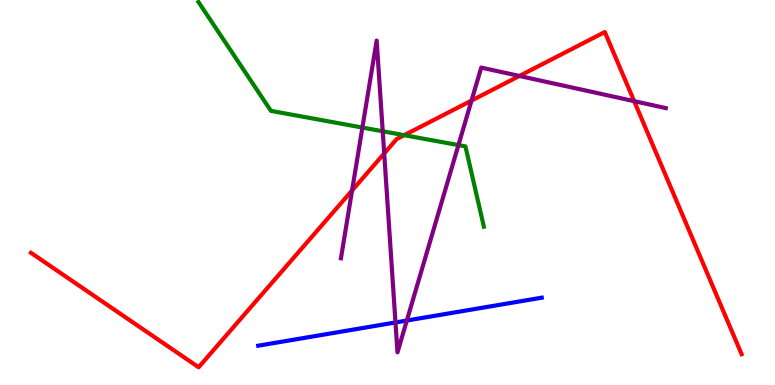[{'lines': ['blue', 'red'], 'intersections': []}, {'lines': ['green', 'red'], 'intersections': [{'x': 5.22, 'y': 6.49}]}, {'lines': ['purple', 'red'], 'intersections': [{'x': 4.54, 'y': 5.05}, {'x': 4.96, 'y': 6.01}, {'x': 6.08, 'y': 7.39}, {'x': 6.7, 'y': 8.03}, {'x': 8.18, 'y': 7.37}]}, {'lines': ['blue', 'green'], 'intersections': []}, {'lines': ['blue', 'purple'], 'intersections': [{'x': 5.1, 'y': 1.62}, {'x': 5.25, 'y': 1.67}]}, {'lines': ['green', 'purple'], 'intersections': [{'x': 4.68, 'y': 6.69}, {'x': 4.94, 'y': 6.59}, {'x': 5.92, 'y': 6.23}]}]